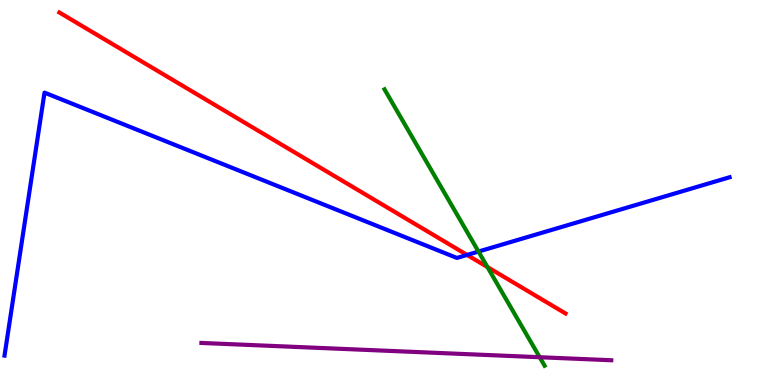[{'lines': ['blue', 'red'], 'intersections': [{'x': 6.03, 'y': 3.38}]}, {'lines': ['green', 'red'], 'intersections': [{'x': 6.29, 'y': 3.06}]}, {'lines': ['purple', 'red'], 'intersections': []}, {'lines': ['blue', 'green'], 'intersections': [{'x': 6.17, 'y': 3.47}]}, {'lines': ['blue', 'purple'], 'intersections': []}, {'lines': ['green', 'purple'], 'intersections': [{'x': 6.96, 'y': 0.721}]}]